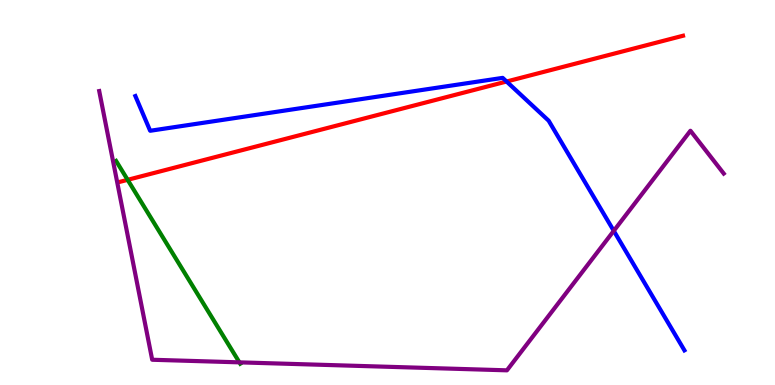[{'lines': ['blue', 'red'], 'intersections': [{'x': 6.54, 'y': 7.88}]}, {'lines': ['green', 'red'], 'intersections': [{'x': 1.65, 'y': 5.33}]}, {'lines': ['purple', 'red'], 'intersections': []}, {'lines': ['blue', 'green'], 'intersections': []}, {'lines': ['blue', 'purple'], 'intersections': [{'x': 7.92, 'y': 4.0}]}, {'lines': ['green', 'purple'], 'intersections': [{'x': 3.09, 'y': 0.588}]}]